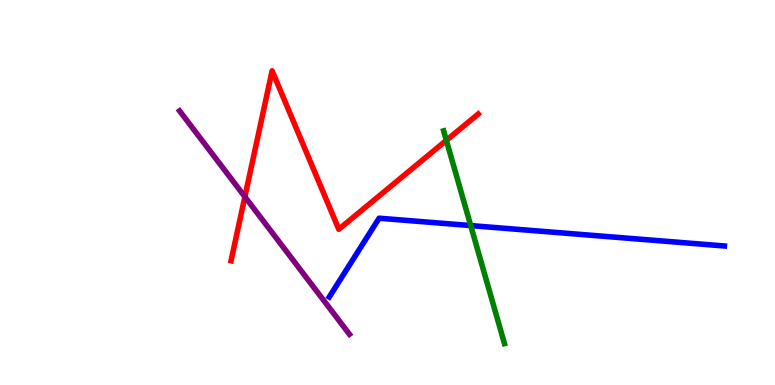[{'lines': ['blue', 'red'], 'intersections': []}, {'lines': ['green', 'red'], 'intersections': [{'x': 5.76, 'y': 6.35}]}, {'lines': ['purple', 'red'], 'intersections': [{'x': 3.16, 'y': 4.89}]}, {'lines': ['blue', 'green'], 'intersections': [{'x': 6.07, 'y': 4.14}]}, {'lines': ['blue', 'purple'], 'intersections': []}, {'lines': ['green', 'purple'], 'intersections': []}]